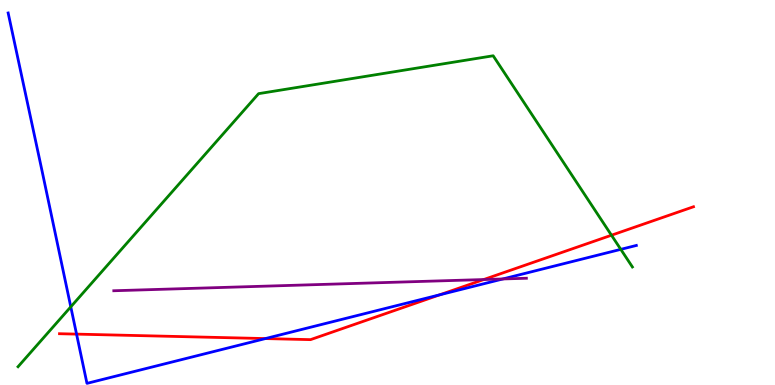[{'lines': ['blue', 'red'], 'intersections': [{'x': 0.988, 'y': 1.32}, {'x': 3.42, 'y': 1.21}, {'x': 5.67, 'y': 2.34}]}, {'lines': ['green', 'red'], 'intersections': [{'x': 7.89, 'y': 3.89}]}, {'lines': ['purple', 'red'], 'intersections': [{'x': 6.24, 'y': 2.74}]}, {'lines': ['blue', 'green'], 'intersections': [{'x': 0.913, 'y': 2.03}, {'x': 8.01, 'y': 3.52}]}, {'lines': ['blue', 'purple'], 'intersections': [{'x': 6.49, 'y': 2.75}]}, {'lines': ['green', 'purple'], 'intersections': []}]